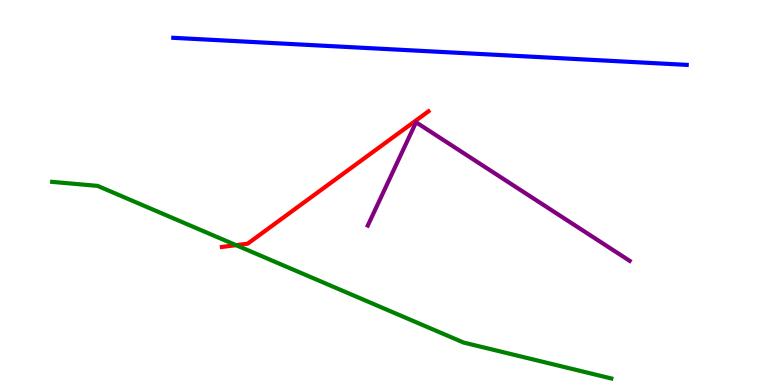[{'lines': ['blue', 'red'], 'intersections': []}, {'lines': ['green', 'red'], 'intersections': [{'x': 3.05, 'y': 3.63}]}, {'lines': ['purple', 'red'], 'intersections': []}, {'lines': ['blue', 'green'], 'intersections': []}, {'lines': ['blue', 'purple'], 'intersections': []}, {'lines': ['green', 'purple'], 'intersections': []}]